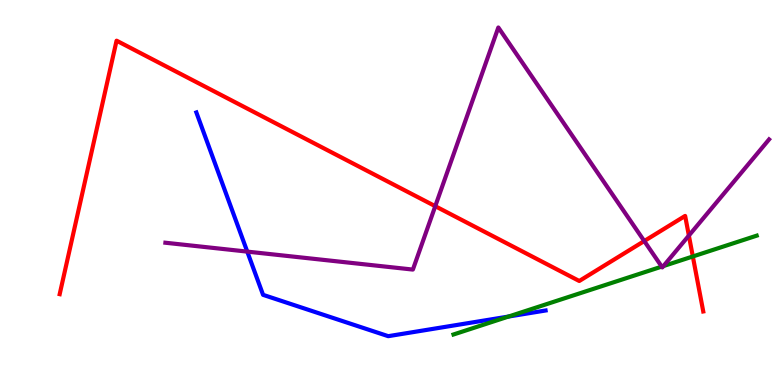[{'lines': ['blue', 'red'], 'intersections': []}, {'lines': ['green', 'red'], 'intersections': [{'x': 8.94, 'y': 3.34}]}, {'lines': ['purple', 'red'], 'intersections': [{'x': 5.62, 'y': 4.64}, {'x': 8.31, 'y': 3.74}, {'x': 8.89, 'y': 3.88}]}, {'lines': ['blue', 'green'], 'intersections': [{'x': 6.56, 'y': 1.78}]}, {'lines': ['blue', 'purple'], 'intersections': [{'x': 3.19, 'y': 3.46}]}, {'lines': ['green', 'purple'], 'intersections': [{'x': 8.54, 'y': 3.08}, {'x': 8.56, 'y': 3.09}]}]